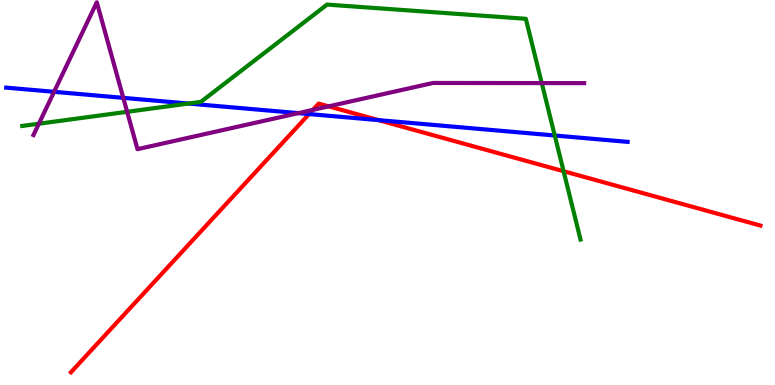[{'lines': ['blue', 'red'], 'intersections': [{'x': 3.99, 'y': 7.04}, {'x': 4.88, 'y': 6.88}]}, {'lines': ['green', 'red'], 'intersections': [{'x': 7.27, 'y': 5.55}]}, {'lines': ['purple', 'red'], 'intersections': [{'x': 4.04, 'y': 7.15}, {'x': 4.24, 'y': 7.24}]}, {'lines': ['blue', 'green'], 'intersections': [{'x': 2.43, 'y': 7.31}, {'x': 7.16, 'y': 6.48}]}, {'lines': ['blue', 'purple'], 'intersections': [{'x': 0.698, 'y': 7.62}, {'x': 1.59, 'y': 7.46}, {'x': 3.85, 'y': 7.06}]}, {'lines': ['green', 'purple'], 'intersections': [{'x': 0.501, 'y': 6.79}, {'x': 1.64, 'y': 7.1}, {'x': 6.99, 'y': 7.84}]}]